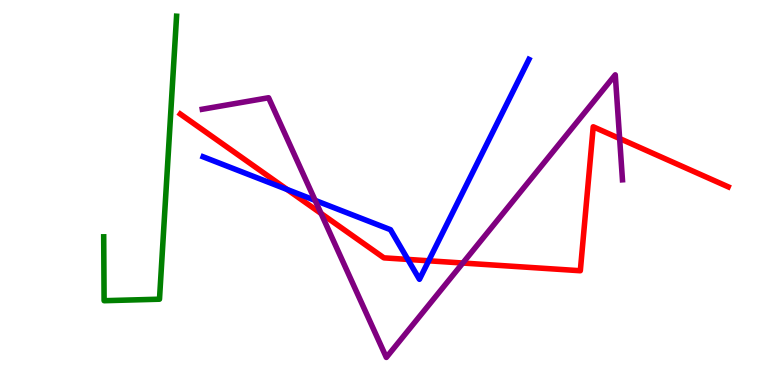[{'lines': ['blue', 'red'], 'intersections': [{'x': 3.7, 'y': 5.08}, {'x': 5.26, 'y': 3.26}, {'x': 5.53, 'y': 3.23}]}, {'lines': ['green', 'red'], 'intersections': []}, {'lines': ['purple', 'red'], 'intersections': [{'x': 4.14, 'y': 4.46}, {'x': 5.97, 'y': 3.17}, {'x': 8.0, 'y': 6.4}]}, {'lines': ['blue', 'green'], 'intersections': []}, {'lines': ['blue', 'purple'], 'intersections': [{'x': 4.07, 'y': 4.8}]}, {'lines': ['green', 'purple'], 'intersections': []}]